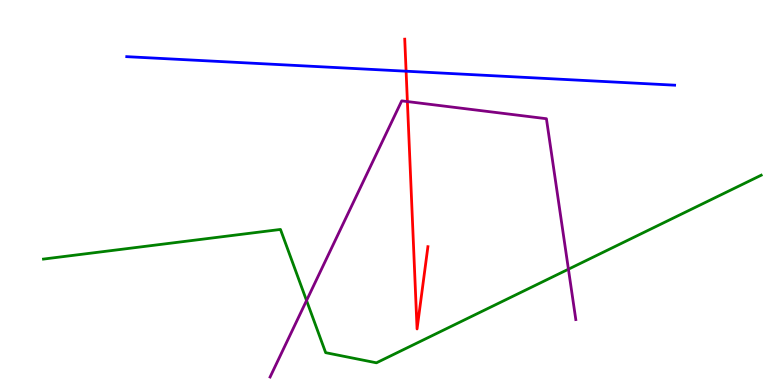[{'lines': ['blue', 'red'], 'intersections': [{'x': 5.24, 'y': 8.15}]}, {'lines': ['green', 'red'], 'intersections': []}, {'lines': ['purple', 'red'], 'intersections': [{'x': 5.26, 'y': 7.36}]}, {'lines': ['blue', 'green'], 'intersections': []}, {'lines': ['blue', 'purple'], 'intersections': []}, {'lines': ['green', 'purple'], 'intersections': [{'x': 3.96, 'y': 2.19}, {'x': 7.33, 'y': 3.01}]}]